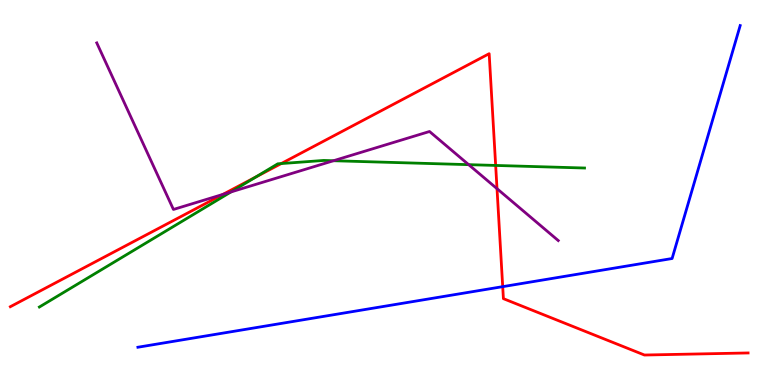[{'lines': ['blue', 'red'], 'intersections': [{'x': 6.49, 'y': 2.55}]}, {'lines': ['green', 'red'], 'intersections': [{'x': 3.3, 'y': 5.4}, {'x': 3.63, 'y': 5.75}, {'x': 6.4, 'y': 5.7}]}, {'lines': ['purple', 'red'], 'intersections': [{'x': 2.88, 'y': 4.95}, {'x': 6.41, 'y': 5.1}]}, {'lines': ['blue', 'green'], 'intersections': []}, {'lines': ['blue', 'purple'], 'intersections': []}, {'lines': ['green', 'purple'], 'intersections': [{'x': 2.98, 'y': 5.01}, {'x': 4.3, 'y': 5.83}, {'x': 6.05, 'y': 5.72}]}]